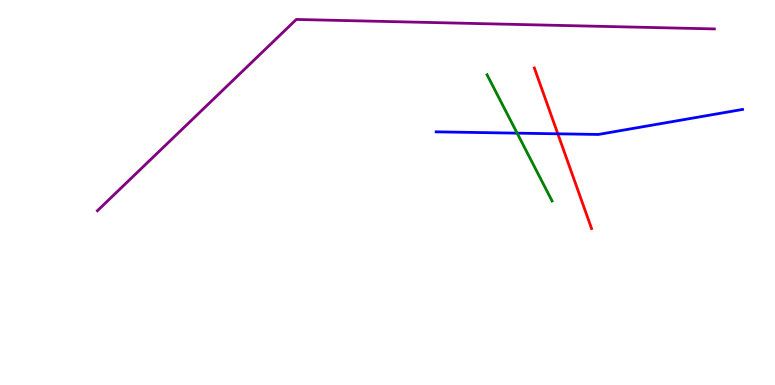[{'lines': ['blue', 'red'], 'intersections': [{'x': 7.2, 'y': 6.52}]}, {'lines': ['green', 'red'], 'intersections': []}, {'lines': ['purple', 'red'], 'intersections': []}, {'lines': ['blue', 'green'], 'intersections': [{'x': 6.67, 'y': 6.54}]}, {'lines': ['blue', 'purple'], 'intersections': []}, {'lines': ['green', 'purple'], 'intersections': []}]